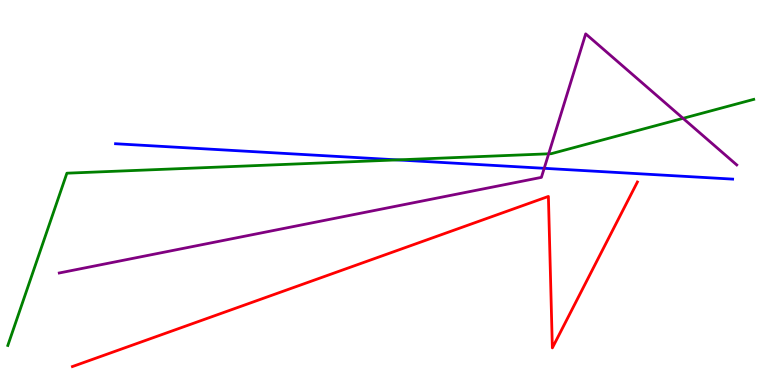[{'lines': ['blue', 'red'], 'intersections': []}, {'lines': ['green', 'red'], 'intersections': []}, {'lines': ['purple', 'red'], 'intersections': []}, {'lines': ['blue', 'green'], 'intersections': [{'x': 5.13, 'y': 5.85}]}, {'lines': ['blue', 'purple'], 'intersections': [{'x': 7.02, 'y': 5.63}]}, {'lines': ['green', 'purple'], 'intersections': [{'x': 7.08, 'y': 6.01}, {'x': 8.81, 'y': 6.93}]}]